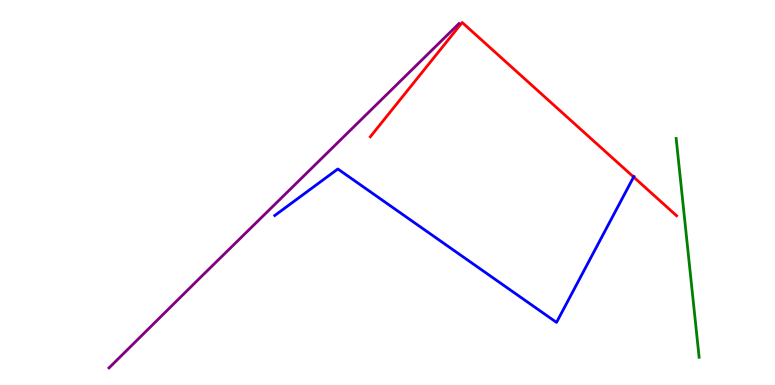[{'lines': ['blue', 'red'], 'intersections': [{'x': 8.18, 'y': 5.4}]}, {'lines': ['green', 'red'], 'intersections': []}, {'lines': ['purple', 'red'], 'intersections': []}, {'lines': ['blue', 'green'], 'intersections': []}, {'lines': ['blue', 'purple'], 'intersections': []}, {'lines': ['green', 'purple'], 'intersections': []}]